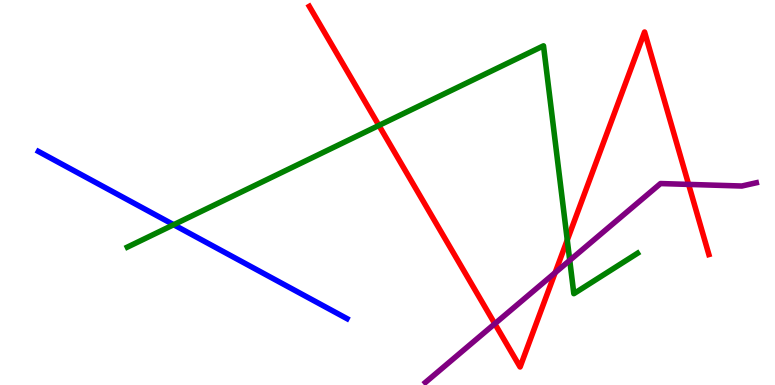[{'lines': ['blue', 'red'], 'intersections': []}, {'lines': ['green', 'red'], 'intersections': [{'x': 4.89, 'y': 6.74}, {'x': 7.32, 'y': 3.77}]}, {'lines': ['purple', 'red'], 'intersections': [{'x': 6.38, 'y': 1.59}, {'x': 7.16, 'y': 2.92}, {'x': 8.89, 'y': 5.21}]}, {'lines': ['blue', 'green'], 'intersections': [{'x': 2.24, 'y': 4.16}]}, {'lines': ['blue', 'purple'], 'intersections': []}, {'lines': ['green', 'purple'], 'intersections': [{'x': 7.35, 'y': 3.24}]}]